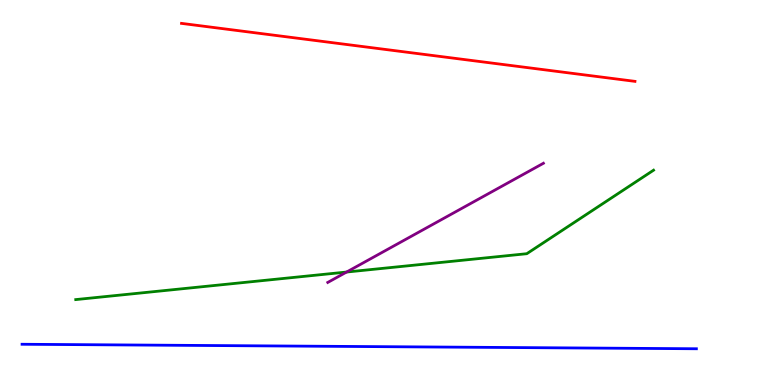[{'lines': ['blue', 'red'], 'intersections': []}, {'lines': ['green', 'red'], 'intersections': []}, {'lines': ['purple', 'red'], 'intersections': []}, {'lines': ['blue', 'green'], 'intersections': []}, {'lines': ['blue', 'purple'], 'intersections': []}, {'lines': ['green', 'purple'], 'intersections': [{'x': 4.47, 'y': 2.93}]}]